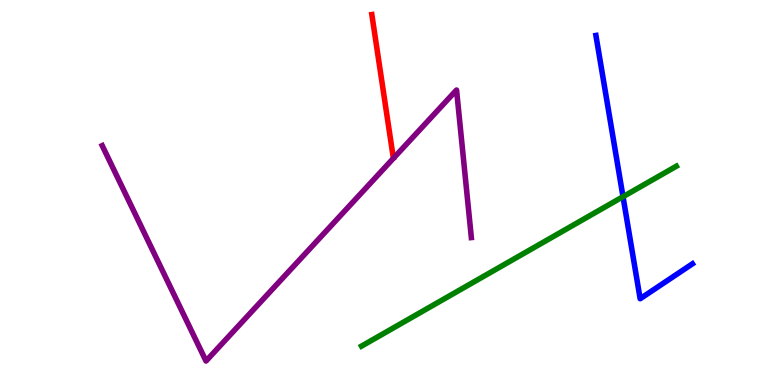[{'lines': ['blue', 'red'], 'intersections': []}, {'lines': ['green', 'red'], 'intersections': []}, {'lines': ['purple', 'red'], 'intersections': []}, {'lines': ['blue', 'green'], 'intersections': [{'x': 8.04, 'y': 4.89}]}, {'lines': ['blue', 'purple'], 'intersections': []}, {'lines': ['green', 'purple'], 'intersections': []}]